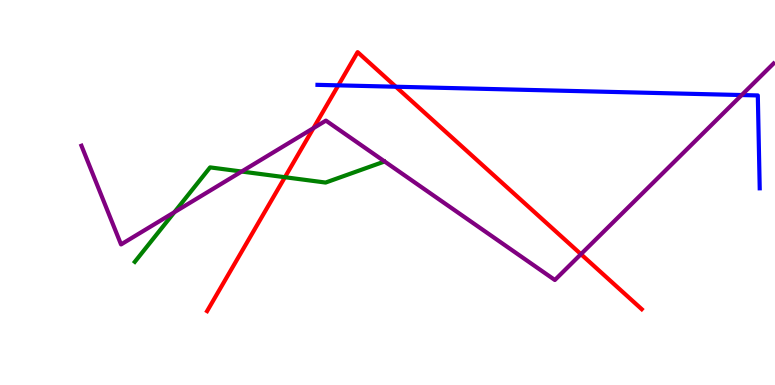[{'lines': ['blue', 'red'], 'intersections': [{'x': 4.37, 'y': 7.78}, {'x': 5.11, 'y': 7.75}]}, {'lines': ['green', 'red'], 'intersections': [{'x': 3.68, 'y': 5.4}]}, {'lines': ['purple', 'red'], 'intersections': [{'x': 4.04, 'y': 6.67}, {'x': 7.5, 'y': 3.4}]}, {'lines': ['blue', 'green'], 'intersections': []}, {'lines': ['blue', 'purple'], 'intersections': [{'x': 9.57, 'y': 7.53}]}, {'lines': ['green', 'purple'], 'intersections': [{'x': 2.25, 'y': 4.49}, {'x': 3.12, 'y': 5.54}]}]